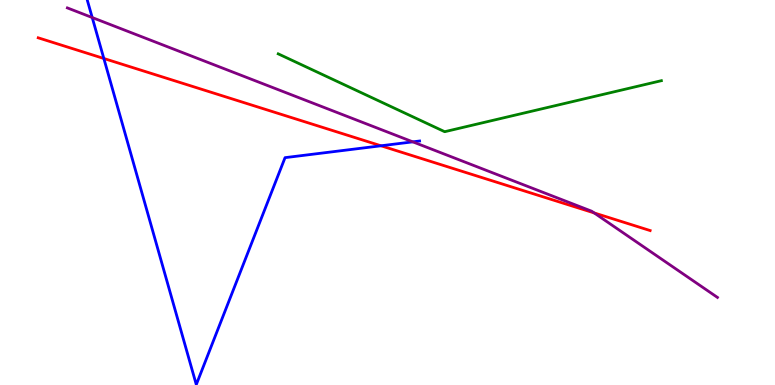[{'lines': ['blue', 'red'], 'intersections': [{'x': 1.34, 'y': 8.48}, {'x': 4.92, 'y': 6.21}]}, {'lines': ['green', 'red'], 'intersections': []}, {'lines': ['purple', 'red'], 'intersections': [{'x': 7.67, 'y': 4.47}]}, {'lines': ['blue', 'green'], 'intersections': []}, {'lines': ['blue', 'purple'], 'intersections': [{'x': 1.19, 'y': 9.54}, {'x': 5.33, 'y': 6.32}]}, {'lines': ['green', 'purple'], 'intersections': []}]